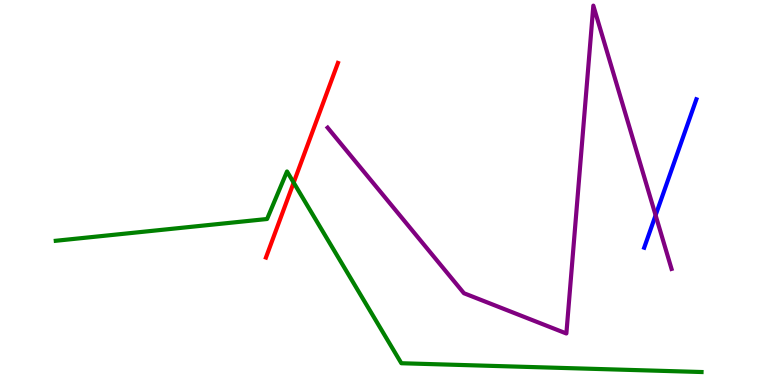[{'lines': ['blue', 'red'], 'intersections': []}, {'lines': ['green', 'red'], 'intersections': [{'x': 3.79, 'y': 5.26}]}, {'lines': ['purple', 'red'], 'intersections': []}, {'lines': ['blue', 'green'], 'intersections': []}, {'lines': ['blue', 'purple'], 'intersections': [{'x': 8.46, 'y': 4.41}]}, {'lines': ['green', 'purple'], 'intersections': []}]